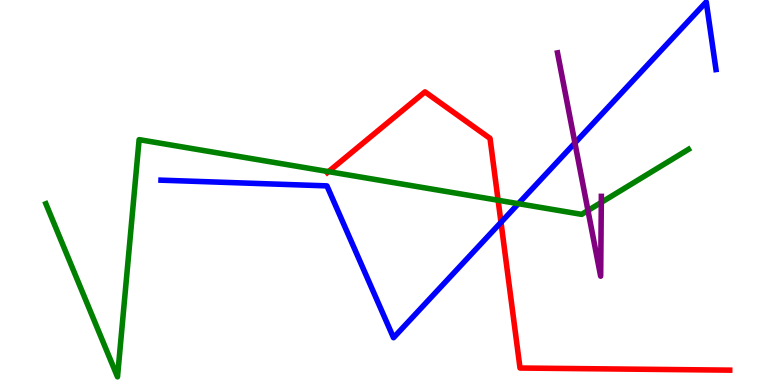[{'lines': ['blue', 'red'], 'intersections': [{'x': 6.46, 'y': 4.23}]}, {'lines': ['green', 'red'], 'intersections': [{'x': 4.24, 'y': 5.54}, {'x': 6.43, 'y': 4.8}]}, {'lines': ['purple', 'red'], 'intersections': []}, {'lines': ['blue', 'green'], 'intersections': [{'x': 6.69, 'y': 4.71}]}, {'lines': ['blue', 'purple'], 'intersections': [{'x': 7.42, 'y': 6.29}]}, {'lines': ['green', 'purple'], 'intersections': [{'x': 7.59, 'y': 4.53}, {'x': 7.76, 'y': 4.74}]}]